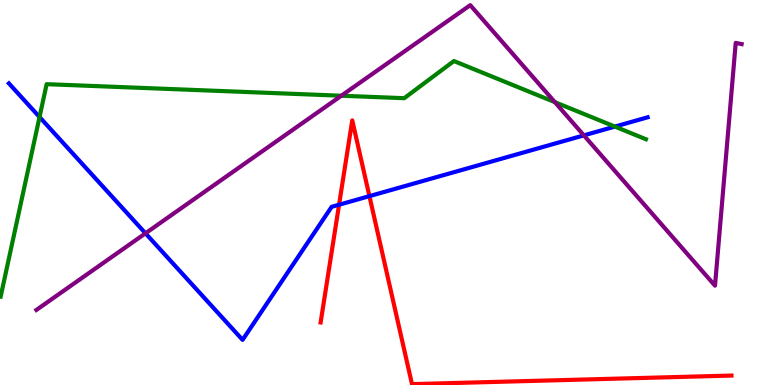[{'lines': ['blue', 'red'], 'intersections': [{'x': 4.37, 'y': 4.68}, {'x': 4.77, 'y': 4.91}]}, {'lines': ['green', 'red'], 'intersections': []}, {'lines': ['purple', 'red'], 'intersections': []}, {'lines': ['blue', 'green'], 'intersections': [{'x': 0.51, 'y': 6.96}, {'x': 7.93, 'y': 6.71}]}, {'lines': ['blue', 'purple'], 'intersections': [{'x': 1.88, 'y': 3.94}, {'x': 7.53, 'y': 6.48}]}, {'lines': ['green', 'purple'], 'intersections': [{'x': 4.4, 'y': 7.51}, {'x': 7.16, 'y': 7.35}]}]